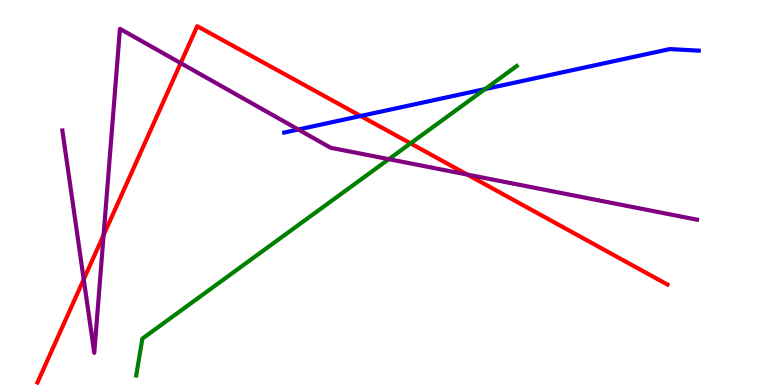[{'lines': ['blue', 'red'], 'intersections': [{'x': 4.65, 'y': 6.99}]}, {'lines': ['green', 'red'], 'intersections': [{'x': 5.3, 'y': 6.28}]}, {'lines': ['purple', 'red'], 'intersections': [{'x': 1.08, 'y': 2.74}, {'x': 1.34, 'y': 3.9}, {'x': 2.33, 'y': 8.36}, {'x': 6.03, 'y': 5.47}]}, {'lines': ['blue', 'green'], 'intersections': [{'x': 6.26, 'y': 7.69}]}, {'lines': ['blue', 'purple'], 'intersections': [{'x': 3.85, 'y': 6.64}]}, {'lines': ['green', 'purple'], 'intersections': [{'x': 5.02, 'y': 5.87}]}]